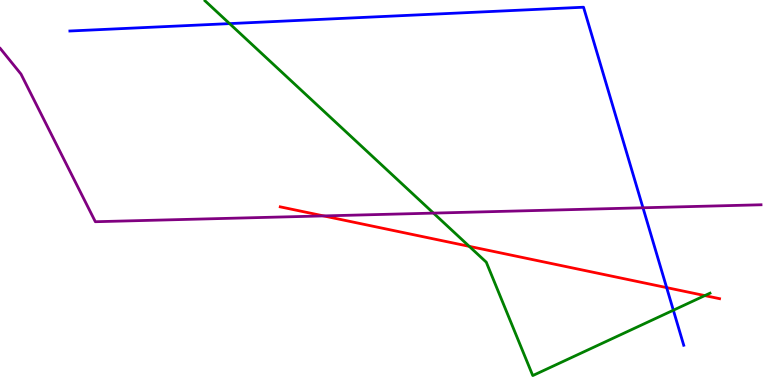[{'lines': ['blue', 'red'], 'intersections': [{'x': 8.6, 'y': 2.53}]}, {'lines': ['green', 'red'], 'intersections': [{'x': 6.05, 'y': 3.6}, {'x': 9.09, 'y': 2.32}]}, {'lines': ['purple', 'red'], 'intersections': [{'x': 4.18, 'y': 4.39}]}, {'lines': ['blue', 'green'], 'intersections': [{'x': 2.96, 'y': 9.39}, {'x': 8.69, 'y': 1.94}]}, {'lines': ['blue', 'purple'], 'intersections': [{'x': 8.3, 'y': 4.6}]}, {'lines': ['green', 'purple'], 'intersections': [{'x': 5.59, 'y': 4.46}]}]